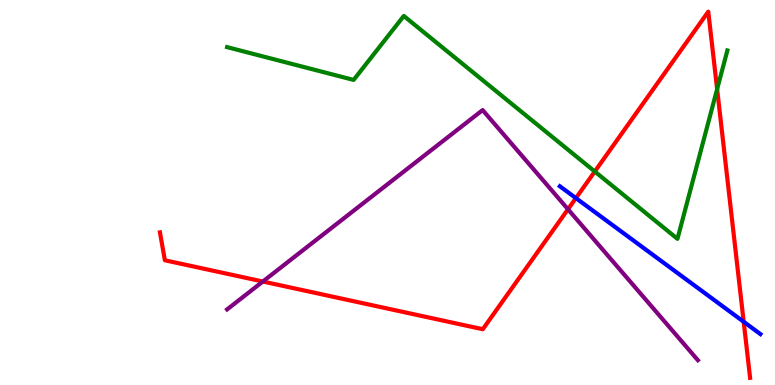[{'lines': ['blue', 'red'], 'intersections': [{'x': 7.43, 'y': 4.85}, {'x': 9.6, 'y': 1.64}]}, {'lines': ['green', 'red'], 'intersections': [{'x': 7.67, 'y': 5.55}, {'x': 9.25, 'y': 7.68}]}, {'lines': ['purple', 'red'], 'intersections': [{'x': 3.39, 'y': 2.69}, {'x': 7.33, 'y': 4.56}]}, {'lines': ['blue', 'green'], 'intersections': []}, {'lines': ['blue', 'purple'], 'intersections': []}, {'lines': ['green', 'purple'], 'intersections': []}]